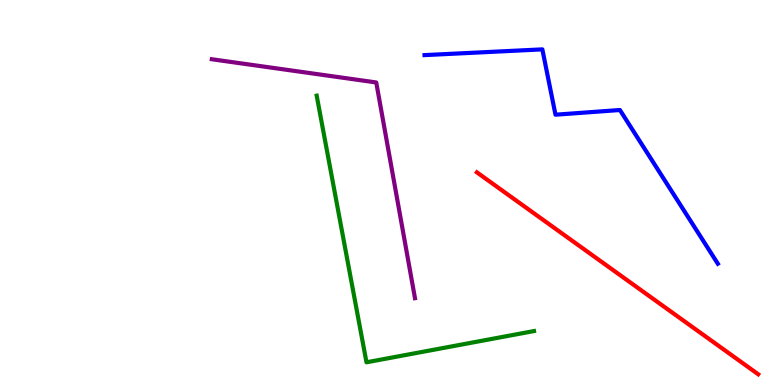[{'lines': ['blue', 'red'], 'intersections': []}, {'lines': ['green', 'red'], 'intersections': []}, {'lines': ['purple', 'red'], 'intersections': []}, {'lines': ['blue', 'green'], 'intersections': []}, {'lines': ['blue', 'purple'], 'intersections': []}, {'lines': ['green', 'purple'], 'intersections': []}]